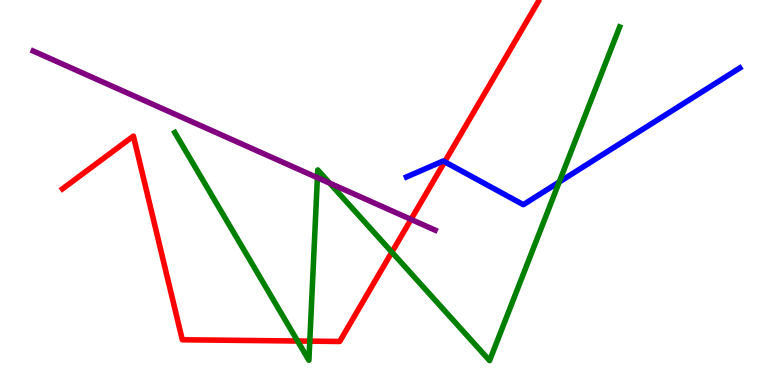[{'lines': ['blue', 'red'], 'intersections': [{'x': 5.74, 'y': 5.8}]}, {'lines': ['green', 'red'], 'intersections': [{'x': 3.84, 'y': 1.14}, {'x': 4.0, 'y': 1.14}, {'x': 5.06, 'y': 3.45}]}, {'lines': ['purple', 'red'], 'intersections': [{'x': 5.3, 'y': 4.3}]}, {'lines': ['blue', 'green'], 'intersections': [{'x': 7.22, 'y': 5.27}]}, {'lines': ['blue', 'purple'], 'intersections': []}, {'lines': ['green', 'purple'], 'intersections': [{'x': 4.1, 'y': 5.38}, {'x': 4.25, 'y': 5.24}]}]